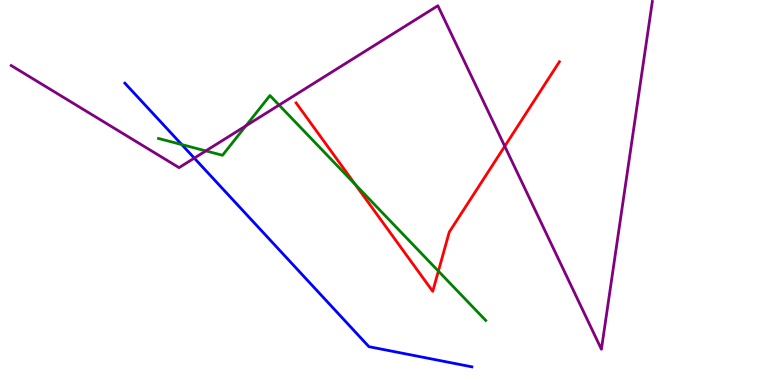[{'lines': ['blue', 'red'], 'intersections': []}, {'lines': ['green', 'red'], 'intersections': [{'x': 4.58, 'y': 5.21}, {'x': 5.66, 'y': 2.96}]}, {'lines': ['purple', 'red'], 'intersections': [{'x': 6.51, 'y': 6.2}]}, {'lines': ['blue', 'green'], 'intersections': [{'x': 2.35, 'y': 6.24}]}, {'lines': ['blue', 'purple'], 'intersections': [{'x': 2.51, 'y': 5.89}]}, {'lines': ['green', 'purple'], 'intersections': [{'x': 2.66, 'y': 6.08}, {'x': 3.17, 'y': 6.73}, {'x': 3.6, 'y': 7.27}]}]